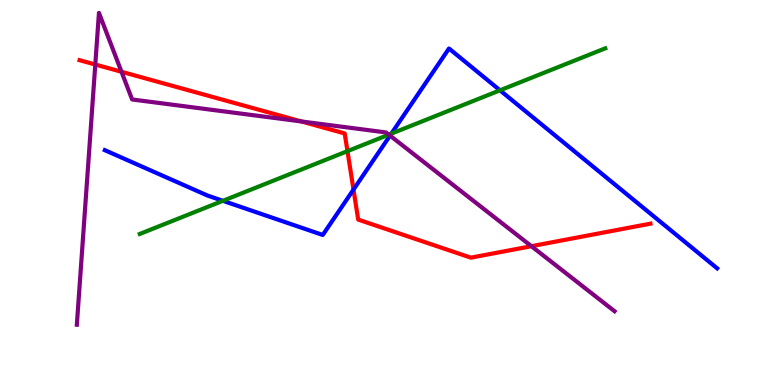[{'lines': ['blue', 'red'], 'intersections': [{'x': 4.56, 'y': 5.08}]}, {'lines': ['green', 'red'], 'intersections': [{'x': 4.48, 'y': 6.07}]}, {'lines': ['purple', 'red'], 'intersections': [{'x': 1.23, 'y': 8.32}, {'x': 1.57, 'y': 8.14}, {'x': 3.89, 'y': 6.85}, {'x': 6.86, 'y': 3.61}]}, {'lines': ['blue', 'green'], 'intersections': [{'x': 2.88, 'y': 4.78}, {'x': 5.05, 'y': 6.53}, {'x': 6.45, 'y': 7.65}]}, {'lines': ['blue', 'purple'], 'intersections': [{'x': 5.03, 'y': 6.48}]}, {'lines': ['green', 'purple'], 'intersections': [{'x': 5.02, 'y': 6.5}]}]